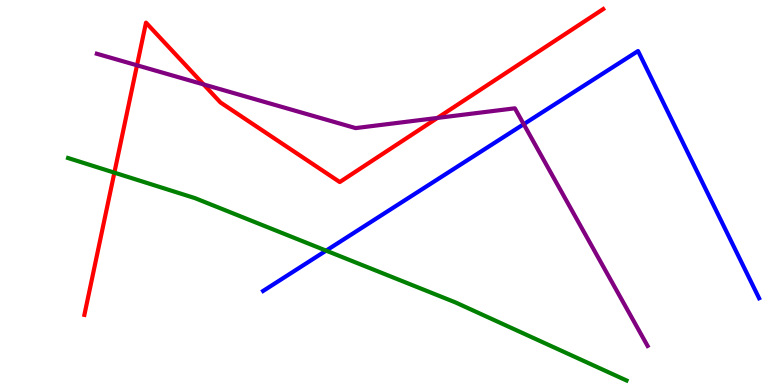[{'lines': ['blue', 'red'], 'intersections': []}, {'lines': ['green', 'red'], 'intersections': [{'x': 1.48, 'y': 5.52}]}, {'lines': ['purple', 'red'], 'intersections': [{'x': 1.77, 'y': 8.3}, {'x': 2.63, 'y': 7.81}, {'x': 5.64, 'y': 6.94}]}, {'lines': ['blue', 'green'], 'intersections': [{'x': 4.21, 'y': 3.49}]}, {'lines': ['blue', 'purple'], 'intersections': [{'x': 6.76, 'y': 6.77}]}, {'lines': ['green', 'purple'], 'intersections': []}]